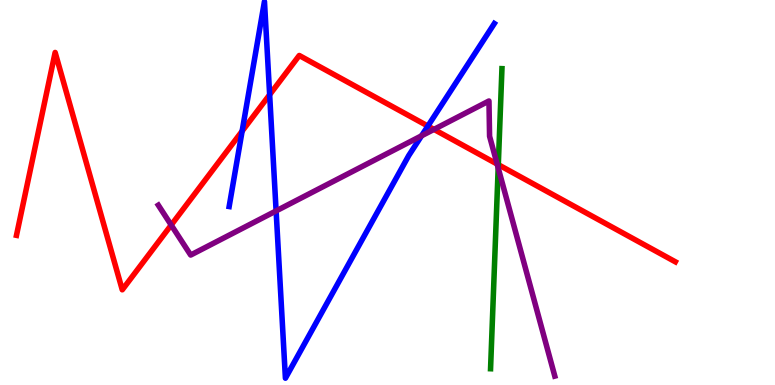[{'lines': ['blue', 'red'], 'intersections': [{'x': 3.12, 'y': 6.59}, {'x': 3.48, 'y': 7.54}, {'x': 5.52, 'y': 6.73}]}, {'lines': ['green', 'red'], 'intersections': [{'x': 6.43, 'y': 5.72}]}, {'lines': ['purple', 'red'], 'intersections': [{'x': 2.21, 'y': 4.16}, {'x': 5.6, 'y': 6.64}, {'x': 6.41, 'y': 5.74}]}, {'lines': ['blue', 'green'], 'intersections': []}, {'lines': ['blue', 'purple'], 'intersections': [{'x': 3.56, 'y': 4.52}, {'x': 5.44, 'y': 6.47}]}, {'lines': ['green', 'purple'], 'intersections': [{'x': 6.43, 'y': 5.64}]}]